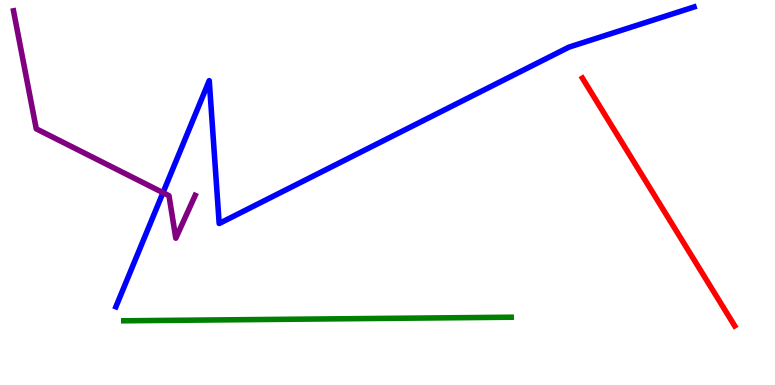[{'lines': ['blue', 'red'], 'intersections': []}, {'lines': ['green', 'red'], 'intersections': []}, {'lines': ['purple', 'red'], 'intersections': []}, {'lines': ['blue', 'green'], 'intersections': []}, {'lines': ['blue', 'purple'], 'intersections': [{'x': 2.1, 'y': 5.0}]}, {'lines': ['green', 'purple'], 'intersections': []}]